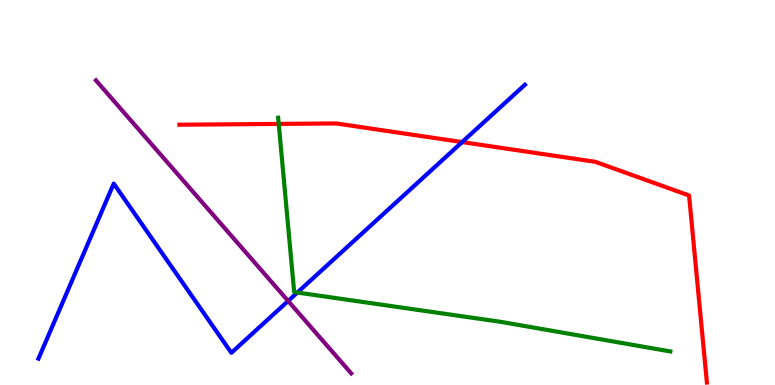[{'lines': ['blue', 'red'], 'intersections': [{'x': 5.96, 'y': 6.31}]}, {'lines': ['green', 'red'], 'intersections': [{'x': 3.6, 'y': 6.78}]}, {'lines': ['purple', 'red'], 'intersections': []}, {'lines': ['blue', 'green'], 'intersections': [{'x': 3.84, 'y': 2.4}]}, {'lines': ['blue', 'purple'], 'intersections': [{'x': 3.72, 'y': 2.18}]}, {'lines': ['green', 'purple'], 'intersections': []}]